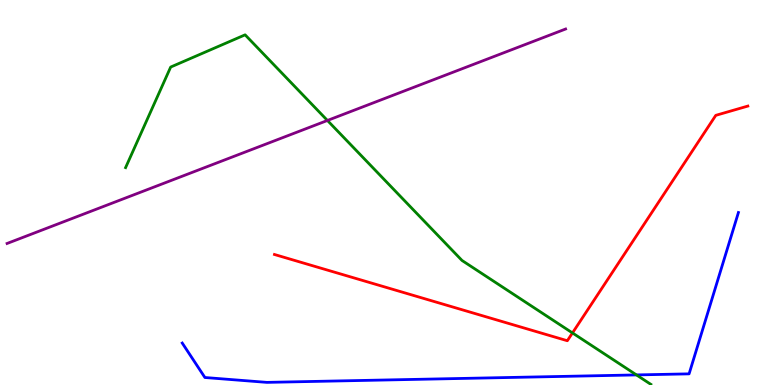[{'lines': ['blue', 'red'], 'intersections': []}, {'lines': ['green', 'red'], 'intersections': [{'x': 7.39, 'y': 1.35}]}, {'lines': ['purple', 'red'], 'intersections': []}, {'lines': ['blue', 'green'], 'intersections': [{'x': 8.21, 'y': 0.262}]}, {'lines': ['blue', 'purple'], 'intersections': []}, {'lines': ['green', 'purple'], 'intersections': [{'x': 4.22, 'y': 6.87}]}]